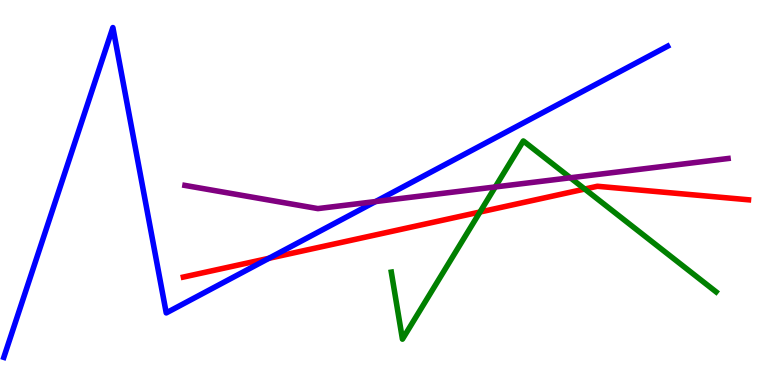[{'lines': ['blue', 'red'], 'intersections': [{'x': 3.47, 'y': 3.29}]}, {'lines': ['green', 'red'], 'intersections': [{'x': 6.19, 'y': 4.49}, {'x': 7.55, 'y': 5.09}]}, {'lines': ['purple', 'red'], 'intersections': []}, {'lines': ['blue', 'green'], 'intersections': []}, {'lines': ['blue', 'purple'], 'intersections': [{'x': 4.85, 'y': 4.76}]}, {'lines': ['green', 'purple'], 'intersections': [{'x': 6.39, 'y': 5.14}, {'x': 7.36, 'y': 5.38}]}]